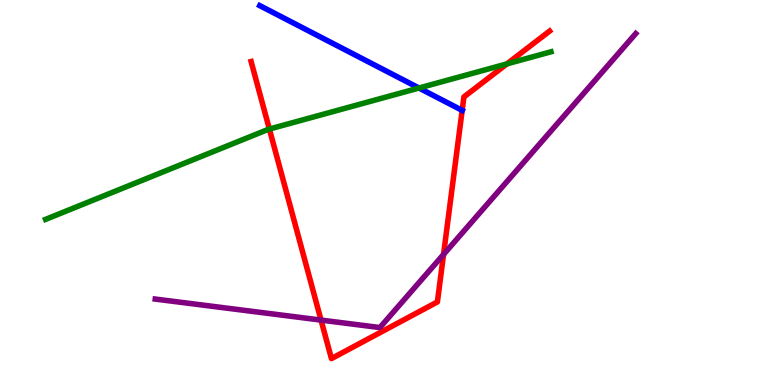[{'lines': ['blue', 'red'], 'intersections': [{'x': 5.96, 'y': 7.13}]}, {'lines': ['green', 'red'], 'intersections': [{'x': 3.48, 'y': 6.65}, {'x': 6.54, 'y': 8.34}]}, {'lines': ['purple', 'red'], 'intersections': [{'x': 4.14, 'y': 1.69}, {'x': 5.72, 'y': 3.39}]}, {'lines': ['blue', 'green'], 'intersections': [{'x': 5.41, 'y': 7.71}]}, {'lines': ['blue', 'purple'], 'intersections': []}, {'lines': ['green', 'purple'], 'intersections': []}]